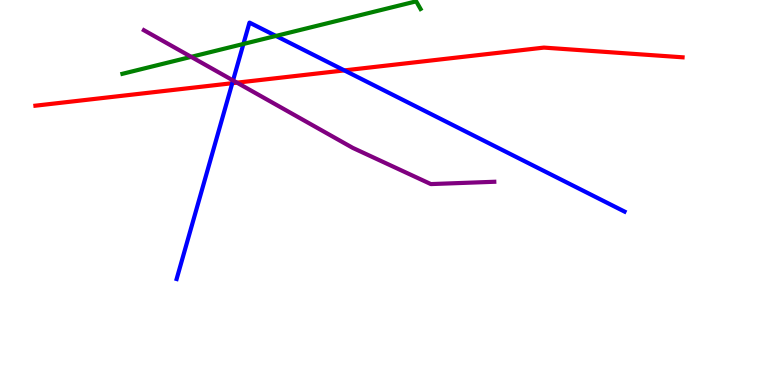[{'lines': ['blue', 'red'], 'intersections': [{'x': 3.0, 'y': 7.84}, {'x': 4.44, 'y': 8.17}]}, {'lines': ['green', 'red'], 'intersections': []}, {'lines': ['purple', 'red'], 'intersections': [{'x': 3.06, 'y': 7.85}]}, {'lines': ['blue', 'green'], 'intersections': [{'x': 3.14, 'y': 8.86}, {'x': 3.56, 'y': 9.07}]}, {'lines': ['blue', 'purple'], 'intersections': [{'x': 3.01, 'y': 7.91}]}, {'lines': ['green', 'purple'], 'intersections': [{'x': 2.47, 'y': 8.52}]}]